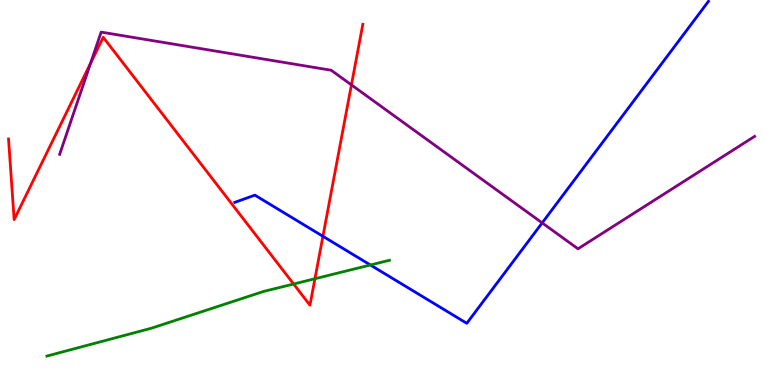[{'lines': ['blue', 'red'], 'intersections': [{'x': 4.17, 'y': 3.86}]}, {'lines': ['green', 'red'], 'intersections': [{'x': 3.79, 'y': 2.62}, {'x': 4.06, 'y': 2.76}]}, {'lines': ['purple', 'red'], 'intersections': [{'x': 1.17, 'y': 8.36}, {'x': 4.53, 'y': 7.8}]}, {'lines': ['blue', 'green'], 'intersections': [{'x': 4.78, 'y': 3.12}]}, {'lines': ['blue', 'purple'], 'intersections': [{'x': 7.0, 'y': 4.21}]}, {'lines': ['green', 'purple'], 'intersections': []}]